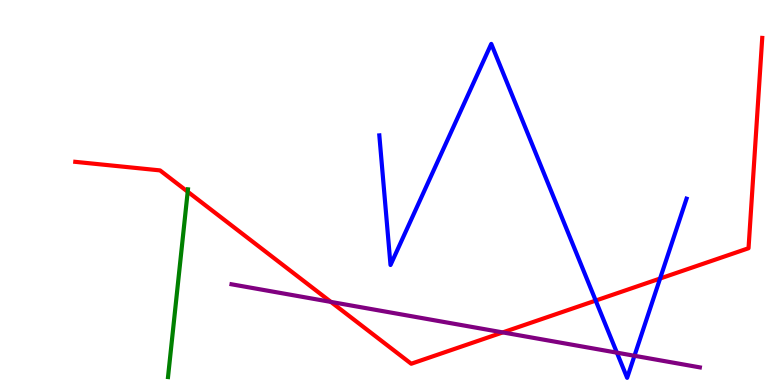[{'lines': ['blue', 'red'], 'intersections': [{'x': 7.69, 'y': 2.19}, {'x': 8.52, 'y': 2.77}]}, {'lines': ['green', 'red'], 'intersections': [{'x': 2.42, 'y': 5.02}]}, {'lines': ['purple', 'red'], 'intersections': [{'x': 4.27, 'y': 2.16}, {'x': 6.49, 'y': 1.37}]}, {'lines': ['blue', 'green'], 'intersections': []}, {'lines': ['blue', 'purple'], 'intersections': [{'x': 7.96, 'y': 0.84}, {'x': 8.19, 'y': 0.759}]}, {'lines': ['green', 'purple'], 'intersections': []}]